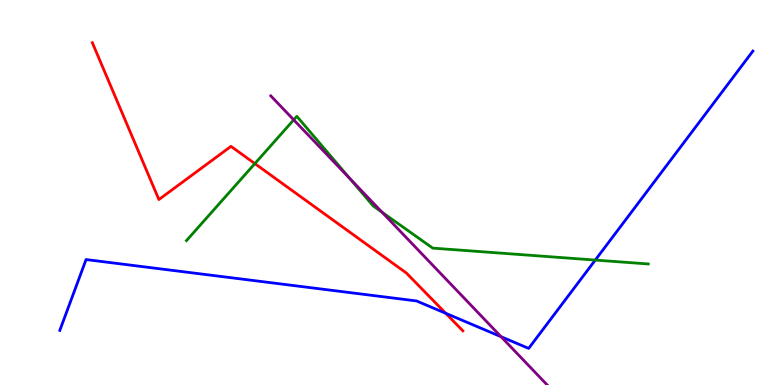[{'lines': ['blue', 'red'], 'intersections': [{'x': 5.75, 'y': 1.86}]}, {'lines': ['green', 'red'], 'intersections': [{'x': 3.29, 'y': 5.75}]}, {'lines': ['purple', 'red'], 'intersections': []}, {'lines': ['blue', 'green'], 'intersections': [{'x': 7.68, 'y': 3.24}]}, {'lines': ['blue', 'purple'], 'intersections': [{'x': 6.47, 'y': 1.25}]}, {'lines': ['green', 'purple'], 'intersections': [{'x': 3.79, 'y': 6.89}, {'x': 4.51, 'y': 5.36}, {'x': 4.93, 'y': 4.49}]}]